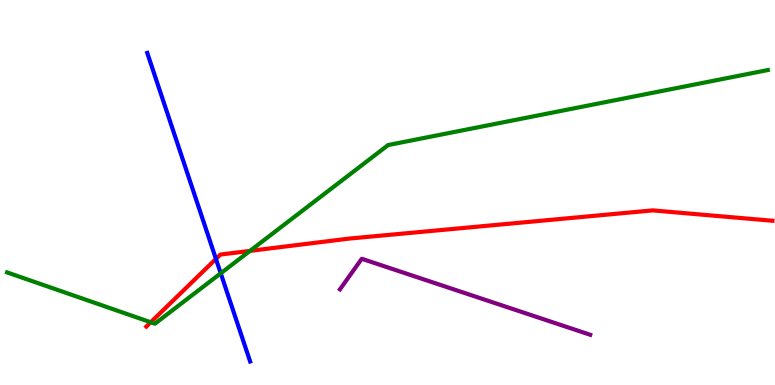[{'lines': ['blue', 'red'], 'intersections': [{'x': 2.79, 'y': 3.27}]}, {'lines': ['green', 'red'], 'intersections': [{'x': 1.94, 'y': 1.63}, {'x': 3.23, 'y': 3.48}]}, {'lines': ['purple', 'red'], 'intersections': []}, {'lines': ['blue', 'green'], 'intersections': [{'x': 2.85, 'y': 2.9}]}, {'lines': ['blue', 'purple'], 'intersections': []}, {'lines': ['green', 'purple'], 'intersections': []}]